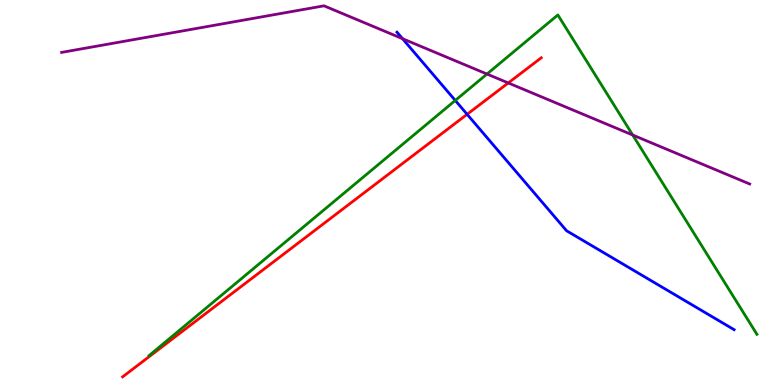[{'lines': ['blue', 'red'], 'intersections': [{'x': 6.03, 'y': 7.03}]}, {'lines': ['green', 'red'], 'intersections': []}, {'lines': ['purple', 'red'], 'intersections': [{'x': 6.56, 'y': 7.85}]}, {'lines': ['blue', 'green'], 'intersections': [{'x': 5.87, 'y': 7.39}]}, {'lines': ['blue', 'purple'], 'intersections': [{'x': 5.19, 'y': 9.0}]}, {'lines': ['green', 'purple'], 'intersections': [{'x': 6.28, 'y': 8.08}, {'x': 8.16, 'y': 6.49}]}]